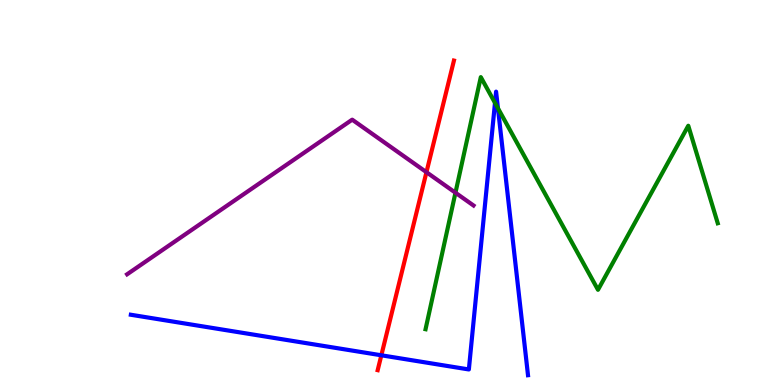[{'lines': ['blue', 'red'], 'intersections': [{'x': 4.92, 'y': 0.772}]}, {'lines': ['green', 'red'], 'intersections': []}, {'lines': ['purple', 'red'], 'intersections': [{'x': 5.5, 'y': 5.53}]}, {'lines': ['blue', 'green'], 'intersections': [{'x': 6.39, 'y': 7.33}, {'x': 6.43, 'y': 7.19}]}, {'lines': ['blue', 'purple'], 'intersections': []}, {'lines': ['green', 'purple'], 'intersections': [{'x': 5.88, 'y': 4.99}]}]